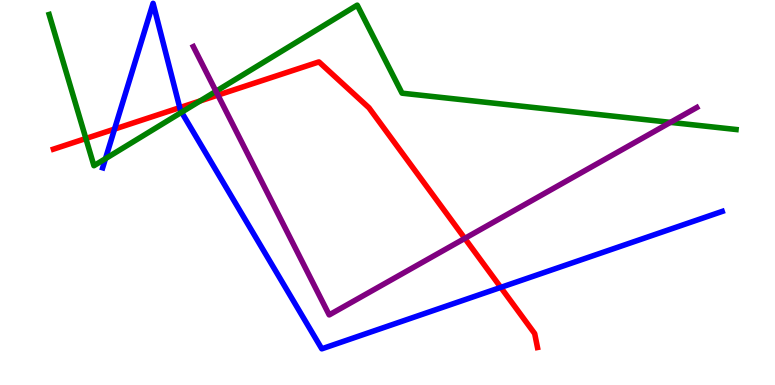[{'lines': ['blue', 'red'], 'intersections': [{'x': 1.48, 'y': 6.65}, {'x': 2.32, 'y': 7.2}, {'x': 6.46, 'y': 2.54}]}, {'lines': ['green', 'red'], 'intersections': [{'x': 1.11, 'y': 6.4}, {'x': 2.58, 'y': 7.38}]}, {'lines': ['purple', 'red'], 'intersections': [{'x': 2.81, 'y': 7.53}, {'x': 6.0, 'y': 3.81}]}, {'lines': ['blue', 'green'], 'intersections': [{'x': 1.36, 'y': 5.88}, {'x': 2.34, 'y': 7.08}]}, {'lines': ['blue', 'purple'], 'intersections': []}, {'lines': ['green', 'purple'], 'intersections': [{'x': 2.79, 'y': 7.63}, {'x': 8.65, 'y': 6.82}]}]